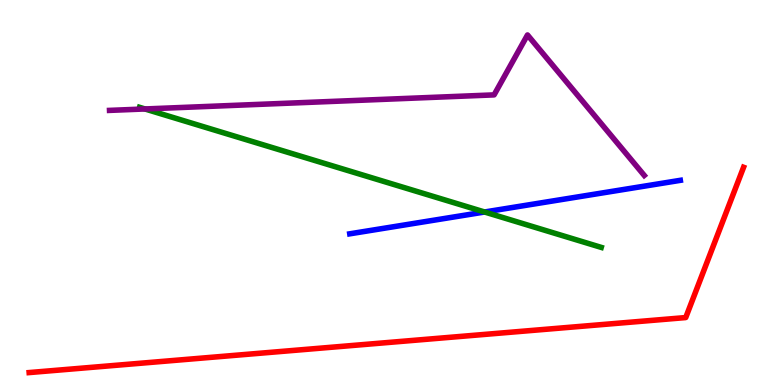[{'lines': ['blue', 'red'], 'intersections': []}, {'lines': ['green', 'red'], 'intersections': []}, {'lines': ['purple', 'red'], 'intersections': []}, {'lines': ['blue', 'green'], 'intersections': [{'x': 6.25, 'y': 4.49}]}, {'lines': ['blue', 'purple'], 'intersections': []}, {'lines': ['green', 'purple'], 'intersections': [{'x': 1.87, 'y': 7.17}]}]